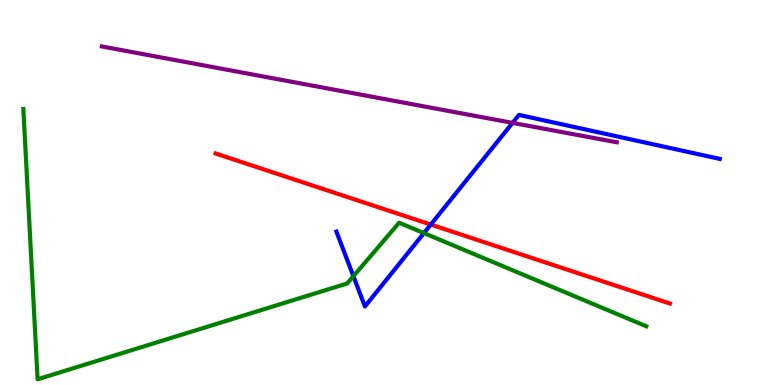[{'lines': ['blue', 'red'], 'intersections': [{'x': 5.56, 'y': 4.17}]}, {'lines': ['green', 'red'], 'intersections': []}, {'lines': ['purple', 'red'], 'intersections': []}, {'lines': ['blue', 'green'], 'intersections': [{'x': 4.56, 'y': 2.83}, {'x': 5.47, 'y': 3.95}]}, {'lines': ['blue', 'purple'], 'intersections': [{'x': 6.61, 'y': 6.81}]}, {'lines': ['green', 'purple'], 'intersections': []}]